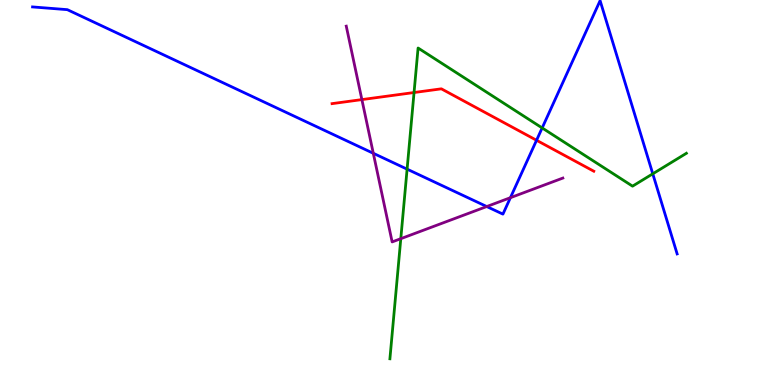[{'lines': ['blue', 'red'], 'intersections': [{'x': 6.92, 'y': 6.36}]}, {'lines': ['green', 'red'], 'intersections': [{'x': 5.34, 'y': 7.6}]}, {'lines': ['purple', 'red'], 'intersections': [{'x': 4.67, 'y': 7.41}]}, {'lines': ['blue', 'green'], 'intersections': [{'x': 5.25, 'y': 5.61}, {'x': 7.0, 'y': 6.68}, {'x': 8.42, 'y': 5.49}]}, {'lines': ['blue', 'purple'], 'intersections': [{'x': 4.82, 'y': 6.02}, {'x': 6.28, 'y': 4.64}, {'x': 6.59, 'y': 4.87}]}, {'lines': ['green', 'purple'], 'intersections': [{'x': 5.17, 'y': 3.8}]}]